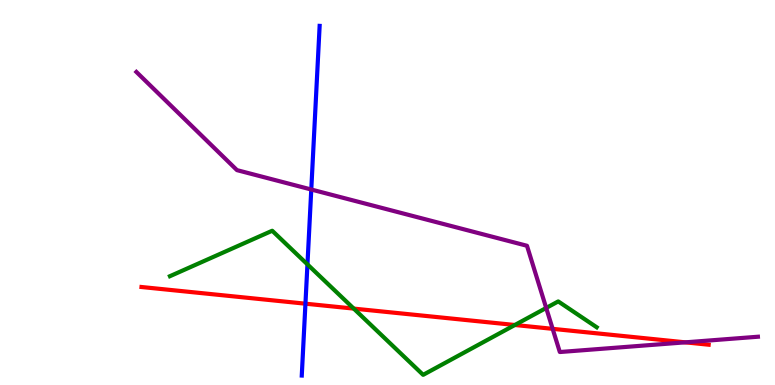[{'lines': ['blue', 'red'], 'intersections': [{'x': 3.94, 'y': 2.11}]}, {'lines': ['green', 'red'], 'intersections': [{'x': 4.56, 'y': 1.98}, {'x': 6.64, 'y': 1.56}]}, {'lines': ['purple', 'red'], 'intersections': [{'x': 7.13, 'y': 1.46}, {'x': 8.84, 'y': 1.11}]}, {'lines': ['blue', 'green'], 'intersections': [{'x': 3.97, 'y': 3.13}]}, {'lines': ['blue', 'purple'], 'intersections': [{'x': 4.02, 'y': 5.08}]}, {'lines': ['green', 'purple'], 'intersections': [{'x': 7.05, 'y': 2.0}]}]